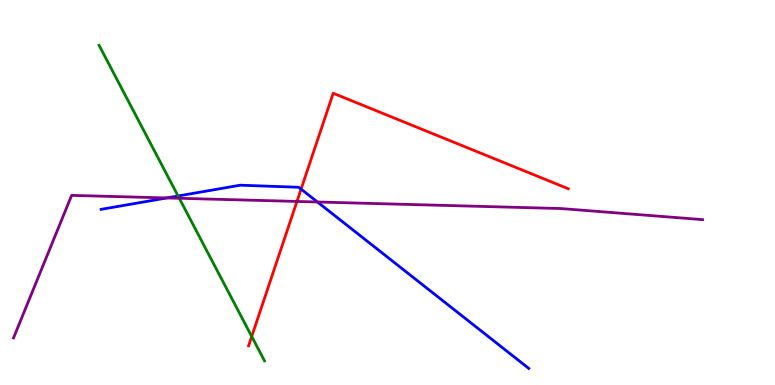[{'lines': ['blue', 'red'], 'intersections': [{'x': 3.89, 'y': 5.09}]}, {'lines': ['green', 'red'], 'intersections': [{'x': 3.25, 'y': 1.26}]}, {'lines': ['purple', 'red'], 'intersections': [{'x': 3.83, 'y': 4.77}]}, {'lines': ['blue', 'green'], 'intersections': [{'x': 2.3, 'y': 4.91}]}, {'lines': ['blue', 'purple'], 'intersections': [{'x': 2.15, 'y': 4.86}, {'x': 4.1, 'y': 4.75}]}, {'lines': ['green', 'purple'], 'intersections': [{'x': 2.31, 'y': 4.85}]}]